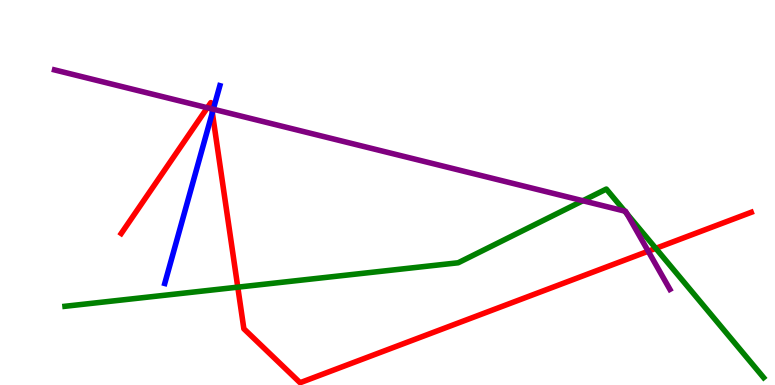[{'lines': ['blue', 'red'], 'intersections': [{'x': 2.74, 'y': 7.07}]}, {'lines': ['green', 'red'], 'intersections': [{'x': 3.07, 'y': 2.54}, {'x': 8.46, 'y': 3.55}]}, {'lines': ['purple', 'red'], 'intersections': [{'x': 2.68, 'y': 7.2}, {'x': 2.73, 'y': 7.17}, {'x': 8.36, 'y': 3.47}]}, {'lines': ['blue', 'green'], 'intersections': []}, {'lines': ['blue', 'purple'], 'intersections': [{'x': 2.75, 'y': 7.16}]}, {'lines': ['green', 'purple'], 'intersections': [{'x': 7.52, 'y': 4.79}, {'x': 8.06, 'y': 4.52}, {'x': 8.09, 'y': 4.45}]}]